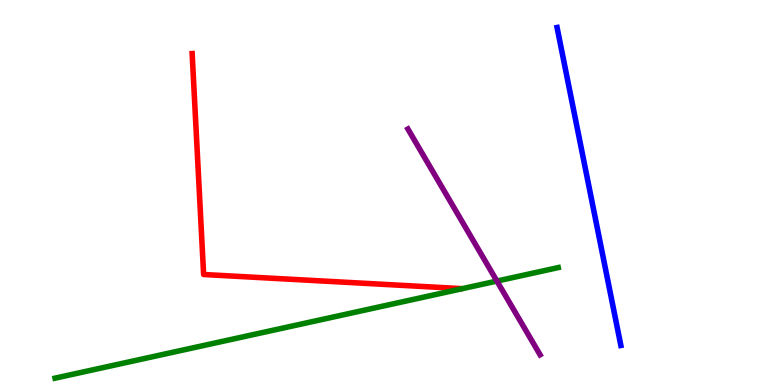[{'lines': ['blue', 'red'], 'intersections': []}, {'lines': ['green', 'red'], 'intersections': []}, {'lines': ['purple', 'red'], 'intersections': []}, {'lines': ['blue', 'green'], 'intersections': []}, {'lines': ['blue', 'purple'], 'intersections': []}, {'lines': ['green', 'purple'], 'intersections': [{'x': 6.41, 'y': 2.7}]}]